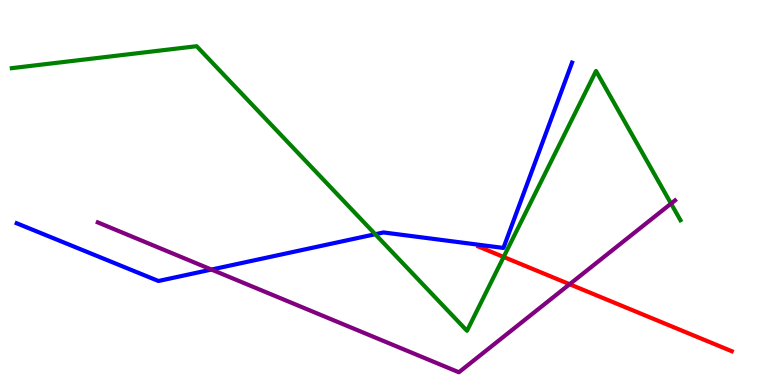[{'lines': ['blue', 'red'], 'intersections': []}, {'lines': ['green', 'red'], 'intersections': [{'x': 6.5, 'y': 3.33}]}, {'lines': ['purple', 'red'], 'intersections': [{'x': 7.35, 'y': 2.62}]}, {'lines': ['blue', 'green'], 'intersections': [{'x': 4.84, 'y': 3.92}]}, {'lines': ['blue', 'purple'], 'intersections': [{'x': 2.73, 'y': 3.0}]}, {'lines': ['green', 'purple'], 'intersections': [{'x': 8.66, 'y': 4.71}]}]